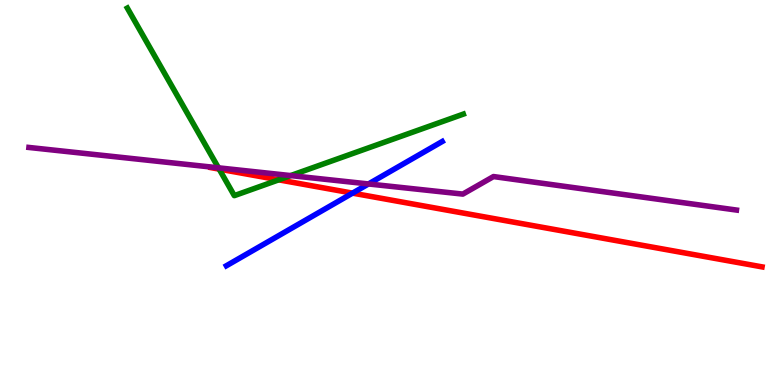[{'lines': ['blue', 'red'], 'intersections': [{'x': 4.55, 'y': 4.98}]}, {'lines': ['green', 'red'], 'intersections': [{'x': 2.83, 'y': 5.61}, {'x': 3.6, 'y': 5.33}]}, {'lines': ['purple', 'red'], 'intersections': []}, {'lines': ['blue', 'green'], 'intersections': []}, {'lines': ['blue', 'purple'], 'intersections': [{'x': 4.75, 'y': 5.22}]}, {'lines': ['green', 'purple'], 'intersections': [{'x': 2.82, 'y': 5.64}, {'x': 3.75, 'y': 5.44}]}]